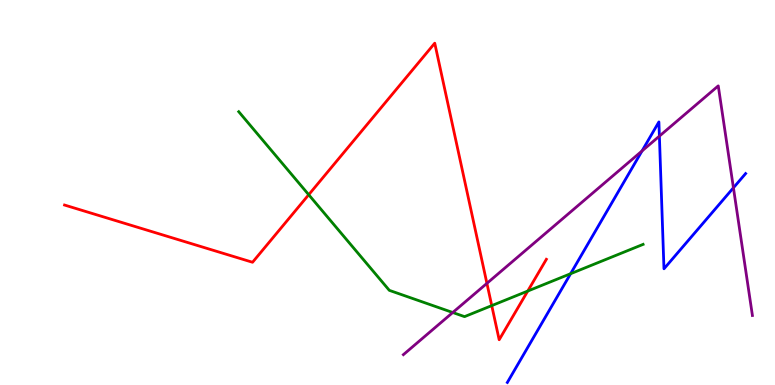[{'lines': ['blue', 'red'], 'intersections': []}, {'lines': ['green', 'red'], 'intersections': [{'x': 3.98, 'y': 4.94}, {'x': 6.35, 'y': 2.06}, {'x': 6.81, 'y': 2.44}]}, {'lines': ['purple', 'red'], 'intersections': [{'x': 6.28, 'y': 2.64}]}, {'lines': ['blue', 'green'], 'intersections': [{'x': 7.36, 'y': 2.89}]}, {'lines': ['blue', 'purple'], 'intersections': [{'x': 8.28, 'y': 6.08}, {'x': 8.51, 'y': 6.46}, {'x': 9.46, 'y': 5.12}]}, {'lines': ['green', 'purple'], 'intersections': [{'x': 5.84, 'y': 1.88}]}]